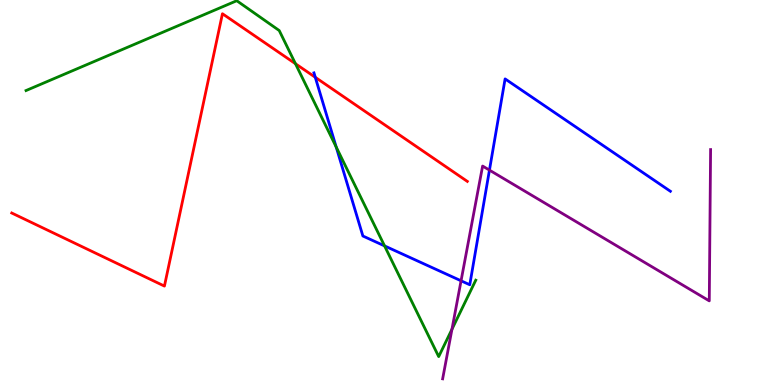[{'lines': ['blue', 'red'], 'intersections': [{'x': 4.07, 'y': 7.99}]}, {'lines': ['green', 'red'], 'intersections': [{'x': 3.81, 'y': 8.34}]}, {'lines': ['purple', 'red'], 'intersections': []}, {'lines': ['blue', 'green'], 'intersections': [{'x': 4.34, 'y': 6.18}, {'x': 4.96, 'y': 3.61}]}, {'lines': ['blue', 'purple'], 'intersections': [{'x': 5.95, 'y': 2.71}, {'x': 6.32, 'y': 5.58}]}, {'lines': ['green', 'purple'], 'intersections': [{'x': 5.83, 'y': 1.45}]}]